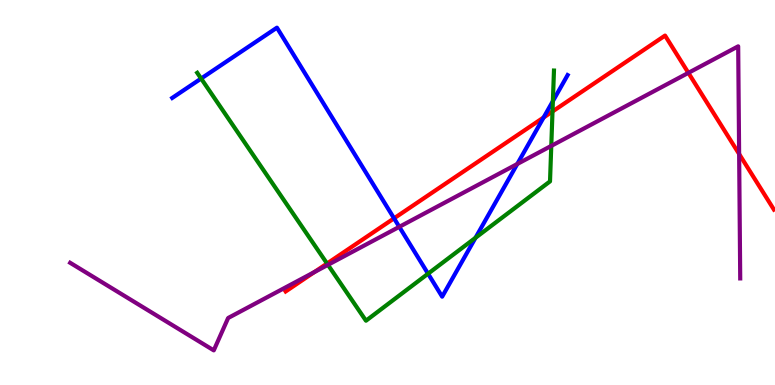[{'lines': ['blue', 'red'], 'intersections': [{'x': 5.08, 'y': 4.33}, {'x': 7.01, 'y': 6.95}]}, {'lines': ['green', 'red'], 'intersections': [{'x': 4.22, 'y': 3.16}, {'x': 7.13, 'y': 7.1}]}, {'lines': ['purple', 'red'], 'intersections': [{'x': 4.06, 'y': 2.93}, {'x': 8.88, 'y': 8.11}, {'x': 9.54, 'y': 6.0}]}, {'lines': ['blue', 'green'], 'intersections': [{'x': 2.6, 'y': 7.96}, {'x': 5.52, 'y': 2.89}, {'x': 6.14, 'y': 3.82}, {'x': 7.13, 'y': 7.37}]}, {'lines': ['blue', 'purple'], 'intersections': [{'x': 5.15, 'y': 4.11}, {'x': 6.67, 'y': 5.74}]}, {'lines': ['green', 'purple'], 'intersections': [{'x': 4.23, 'y': 3.12}, {'x': 7.11, 'y': 6.21}]}]